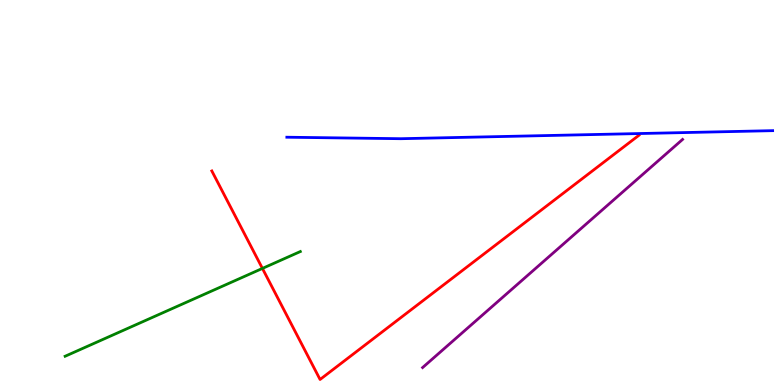[{'lines': ['blue', 'red'], 'intersections': []}, {'lines': ['green', 'red'], 'intersections': [{'x': 3.39, 'y': 3.03}]}, {'lines': ['purple', 'red'], 'intersections': []}, {'lines': ['blue', 'green'], 'intersections': []}, {'lines': ['blue', 'purple'], 'intersections': []}, {'lines': ['green', 'purple'], 'intersections': []}]